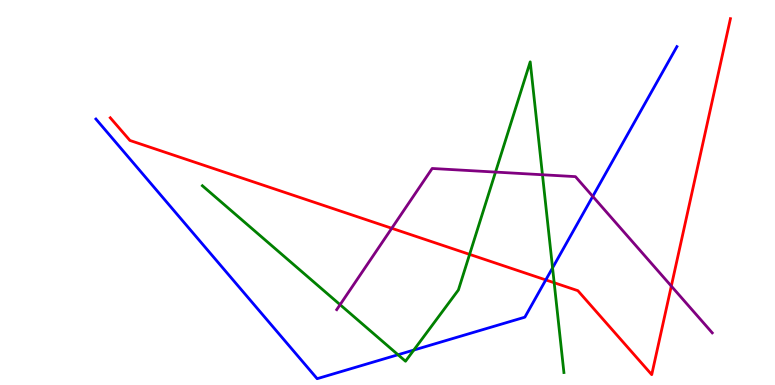[{'lines': ['blue', 'red'], 'intersections': [{'x': 7.04, 'y': 2.73}]}, {'lines': ['green', 'red'], 'intersections': [{'x': 6.06, 'y': 3.39}, {'x': 7.15, 'y': 2.66}]}, {'lines': ['purple', 'red'], 'intersections': [{'x': 5.05, 'y': 4.07}, {'x': 8.66, 'y': 2.57}]}, {'lines': ['blue', 'green'], 'intersections': [{'x': 5.14, 'y': 0.786}, {'x': 5.34, 'y': 0.907}, {'x': 7.13, 'y': 3.04}]}, {'lines': ['blue', 'purple'], 'intersections': [{'x': 7.65, 'y': 4.9}]}, {'lines': ['green', 'purple'], 'intersections': [{'x': 4.39, 'y': 2.09}, {'x': 6.39, 'y': 5.53}, {'x': 7.0, 'y': 5.46}]}]